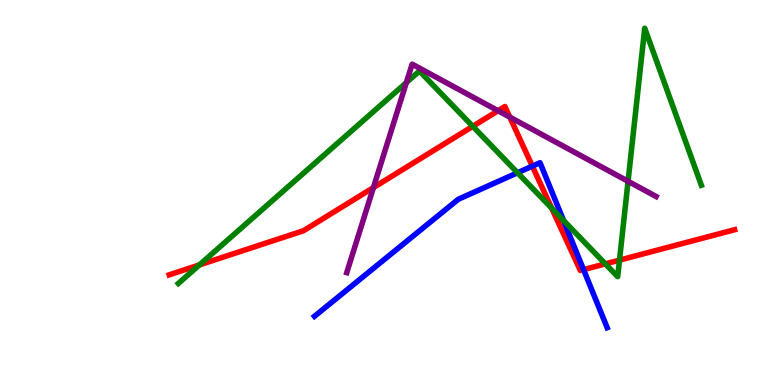[{'lines': ['blue', 'red'], 'intersections': [{'x': 6.87, 'y': 5.68}, {'x': 7.53, 'y': 3.0}]}, {'lines': ['green', 'red'], 'intersections': [{'x': 2.57, 'y': 3.12}, {'x': 6.1, 'y': 6.72}, {'x': 7.12, 'y': 4.59}, {'x': 7.81, 'y': 3.15}, {'x': 7.99, 'y': 3.24}]}, {'lines': ['purple', 'red'], 'intersections': [{'x': 4.82, 'y': 5.13}, {'x': 6.43, 'y': 7.12}, {'x': 6.58, 'y': 6.96}]}, {'lines': ['blue', 'green'], 'intersections': [{'x': 6.68, 'y': 5.51}, {'x': 7.27, 'y': 4.27}]}, {'lines': ['blue', 'purple'], 'intersections': []}, {'lines': ['green', 'purple'], 'intersections': [{'x': 5.24, 'y': 7.85}, {'x': 8.1, 'y': 5.29}]}]